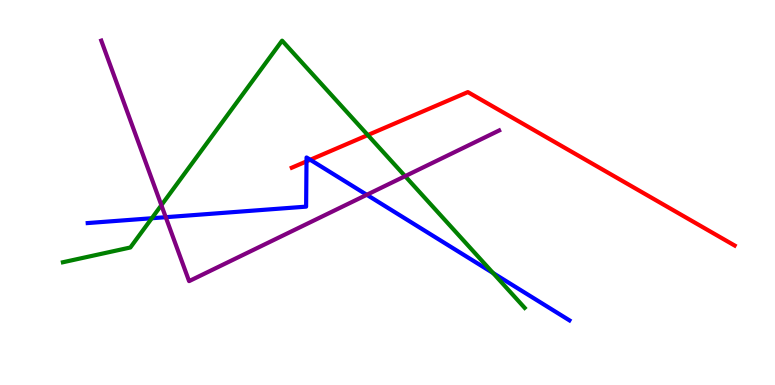[{'lines': ['blue', 'red'], 'intersections': [{'x': 3.95, 'y': 5.81}, {'x': 4.0, 'y': 5.85}]}, {'lines': ['green', 'red'], 'intersections': [{'x': 4.75, 'y': 6.49}]}, {'lines': ['purple', 'red'], 'intersections': []}, {'lines': ['blue', 'green'], 'intersections': [{'x': 1.96, 'y': 4.33}, {'x': 6.36, 'y': 2.91}]}, {'lines': ['blue', 'purple'], 'intersections': [{'x': 2.14, 'y': 4.36}, {'x': 4.73, 'y': 4.94}]}, {'lines': ['green', 'purple'], 'intersections': [{'x': 2.08, 'y': 4.67}, {'x': 5.23, 'y': 5.42}]}]